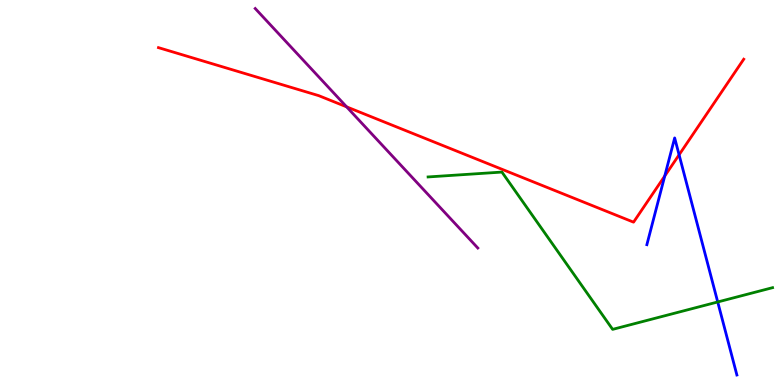[{'lines': ['blue', 'red'], 'intersections': [{'x': 8.58, 'y': 5.43}, {'x': 8.76, 'y': 5.98}]}, {'lines': ['green', 'red'], 'intersections': []}, {'lines': ['purple', 'red'], 'intersections': [{'x': 4.47, 'y': 7.22}]}, {'lines': ['blue', 'green'], 'intersections': [{'x': 9.26, 'y': 2.16}]}, {'lines': ['blue', 'purple'], 'intersections': []}, {'lines': ['green', 'purple'], 'intersections': []}]